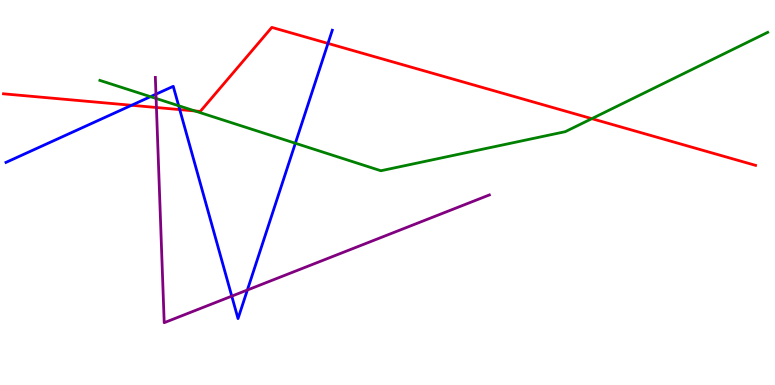[{'lines': ['blue', 'red'], 'intersections': [{'x': 1.7, 'y': 7.27}, {'x': 2.32, 'y': 7.15}, {'x': 4.23, 'y': 8.87}]}, {'lines': ['green', 'red'], 'intersections': [{'x': 2.52, 'y': 7.12}, {'x': 7.64, 'y': 6.92}]}, {'lines': ['purple', 'red'], 'intersections': [{'x': 2.02, 'y': 7.21}]}, {'lines': ['blue', 'green'], 'intersections': [{'x': 1.94, 'y': 7.49}, {'x': 2.31, 'y': 7.25}, {'x': 3.81, 'y': 6.28}]}, {'lines': ['blue', 'purple'], 'intersections': [{'x': 2.01, 'y': 7.55}, {'x': 2.99, 'y': 2.31}, {'x': 3.19, 'y': 2.47}]}, {'lines': ['green', 'purple'], 'intersections': [{'x': 2.01, 'y': 7.44}]}]